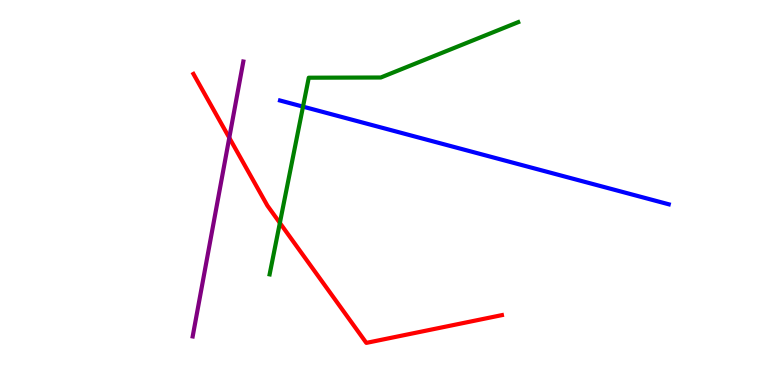[{'lines': ['blue', 'red'], 'intersections': []}, {'lines': ['green', 'red'], 'intersections': [{'x': 3.61, 'y': 4.21}]}, {'lines': ['purple', 'red'], 'intersections': [{'x': 2.96, 'y': 6.42}]}, {'lines': ['blue', 'green'], 'intersections': [{'x': 3.91, 'y': 7.23}]}, {'lines': ['blue', 'purple'], 'intersections': []}, {'lines': ['green', 'purple'], 'intersections': []}]